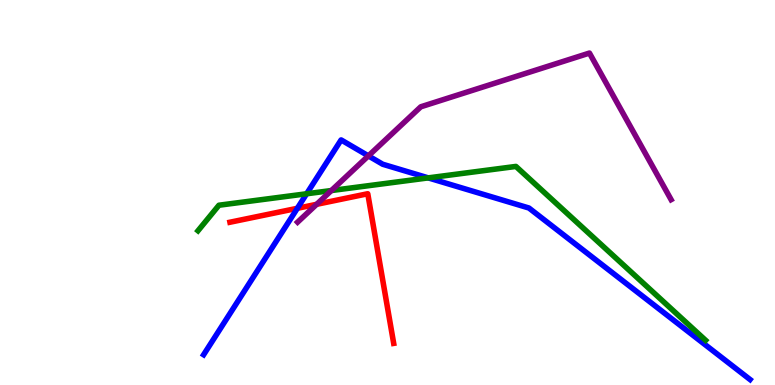[{'lines': ['blue', 'red'], 'intersections': [{'x': 3.84, 'y': 4.59}]}, {'lines': ['green', 'red'], 'intersections': []}, {'lines': ['purple', 'red'], 'intersections': [{'x': 4.09, 'y': 4.69}]}, {'lines': ['blue', 'green'], 'intersections': [{'x': 3.96, 'y': 4.97}, {'x': 5.53, 'y': 5.38}]}, {'lines': ['blue', 'purple'], 'intersections': [{'x': 4.75, 'y': 5.95}]}, {'lines': ['green', 'purple'], 'intersections': [{'x': 4.28, 'y': 5.05}]}]